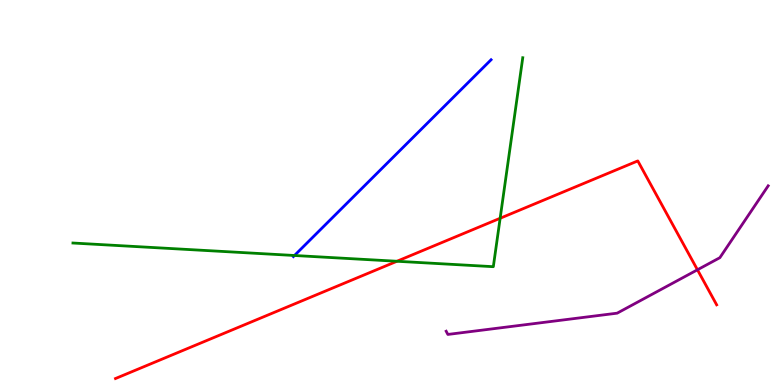[{'lines': ['blue', 'red'], 'intersections': []}, {'lines': ['green', 'red'], 'intersections': [{'x': 5.12, 'y': 3.21}, {'x': 6.45, 'y': 4.33}]}, {'lines': ['purple', 'red'], 'intersections': [{'x': 9.0, 'y': 2.99}]}, {'lines': ['blue', 'green'], 'intersections': [{'x': 3.8, 'y': 3.36}]}, {'lines': ['blue', 'purple'], 'intersections': []}, {'lines': ['green', 'purple'], 'intersections': []}]